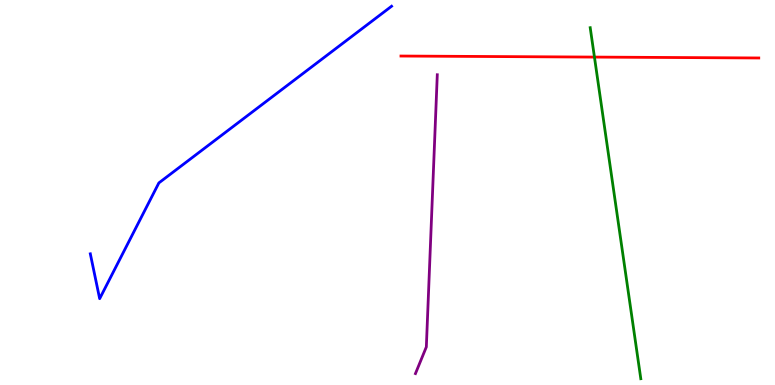[{'lines': ['blue', 'red'], 'intersections': []}, {'lines': ['green', 'red'], 'intersections': [{'x': 7.67, 'y': 8.52}]}, {'lines': ['purple', 'red'], 'intersections': []}, {'lines': ['blue', 'green'], 'intersections': []}, {'lines': ['blue', 'purple'], 'intersections': []}, {'lines': ['green', 'purple'], 'intersections': []}]